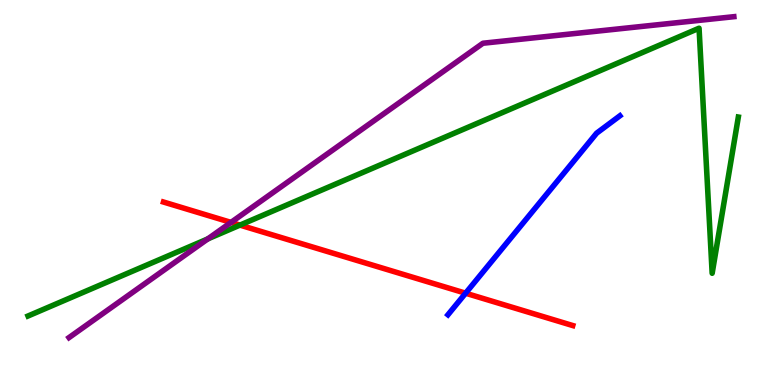[{'lines': ['blue', 'red'], 'intersections': [{'x': 6.01, 'y': 2.38}]}, {'lines': ['green', 'red'], 'intersections': [{'x': 3.1, 'y': 4.15}]}, {'lines': ['purple', 'red'], 'intersections': [{'x': 2.98, 'y': 4.22}]}, {'lines': ['blue', 'green'], 'intersections': []}, {'lines': ['blue', 'purple'], 'intersections': []}, {'lines': ['green', 'purple'], 'intersections': [{'x': 2.68, 'y': 3.8}]}]